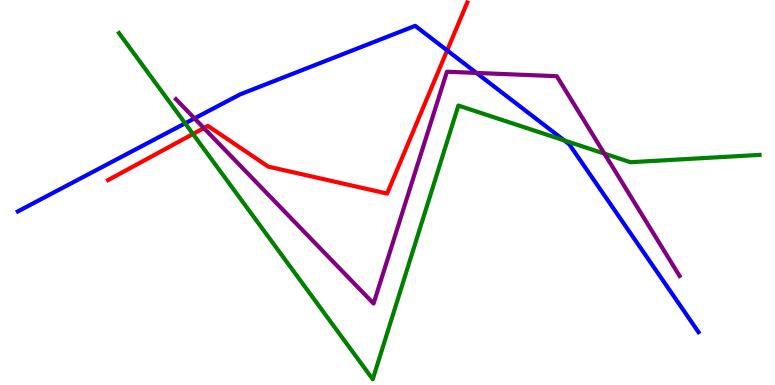[{'lines': ['blue', 'red'], 'intersections': [{'x': 5.77, 'y': 8.69}]}, {'lines': ['green', 'red'], 'intersections': [{'x': 2.49, 'y': 6.52}]}, {'lines': ['purple', 'red'], 'intersections': [{'x': 2.63, 'y': 6.67}]}, {'lines': ['blue', 'green'], 'intersections': [{'x': 2.39, 'y': 6.8}, {'x': 7.28, 'y': 6.35}]}, {'lines': ['blue', 'purple'], 'intersections': [{'x': 2.51, 'y': 6.92}, {'x': 6.15, 'y': 8.11}]}, {'lines': ['green', 'purple'], 'intersections': [{'x': 7.8, 'y': 6.01}]}]